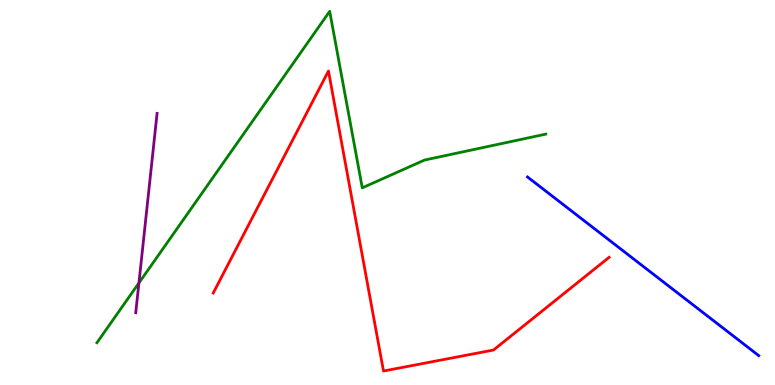[{'lines': ['blue', 'red'], 'intersections': []}, {'lines': ['green', 'red'], 'intersections': []}, {'lines': ['purple', 'red'], 'intersections': []}, {'lines': ['blue', 'green'], 'intersections': []}, {'lines': ['blue', 'purple'], 'intersections': []}, {'lines': ['green', 'purple'], 'intersections': [{'x': 1.79, 'y': 2.65}]}]